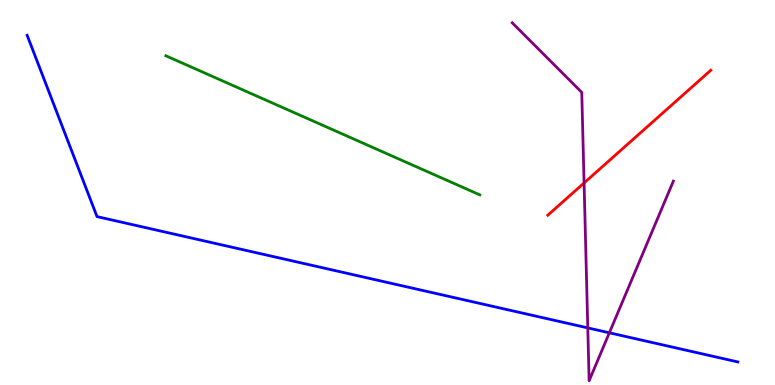[{'lines': ['blue', 'red'], 'intersections': []}, {'lines': ['green', 'red'], 'intersections': []}, {'lines': ['purple', 'red'], 'intersections': [{'x': 7.54, 'y': 5.25}]}, {'lines': ['blue', 'green'], 'intersections': []}, {'lines': ['blue', 'purple'], 'intersections': [{'x': 7.58, 'y': 1.48}, {'x': 7.86, 'y': 1.36}]}, {'lines': ['green', 'purple'], 'intersections': []}]